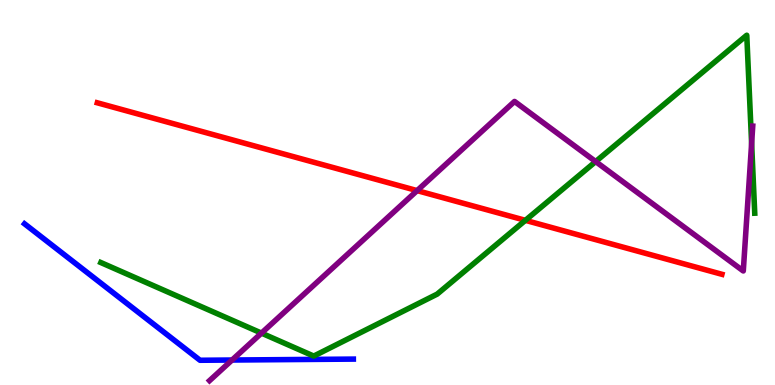[{'lines': ['blue', 'red'], 'intersections': []}, {'lines': ['green', 'red'], 'intersections': [{'x': 6.78, 'y': 4.28}]}, {'lines': ['purple', 'red'], 'intersections': [{'x': 5.38, 'y': 5.05}]}, {'lines': ['blue', 'green'], 'intersections': []}, {'lines': ['blue', 'purple'], 'intersections': [{'x': 2.99, 'y': 0.649}]}, {'lines': ['green', 'purple'], 'intersections': [{'x': 3.37, 'y': 1.35}, {'x': 7.69, 'y': 5.8}, {'x': 9.7, 'y': 6.28}]}]